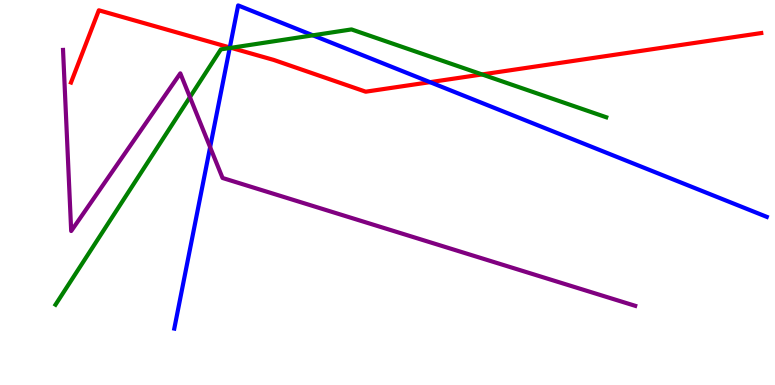[{'lines': ['blue', 'red'], 'intersections': [{'x': 2.97, 'y': 8.77}, {'x': 5.55, 'y': 7.87}]}, {'lines': ['green', 'red'], 'intersections': [{'x': 2.98, 'y': 8.76}, {'x': 6.22, 'y': 8.07}]}, {'lines': ['purple', 'red'], 'intersections': []}, {'lines': ['blue', 'green'], 'intersections': [{'x': 2.96, 'y': 8.75}, {'x': 4.04, 'y': 9.08}]}, {'lines': ['blue', 'purple'], 'intersections': [{'x': 2.71, 'y': 6.18}]}, {'lines': ['green', 'purple'], 'intersections': [{'x': 2.45, 'y': 7.48}]}]